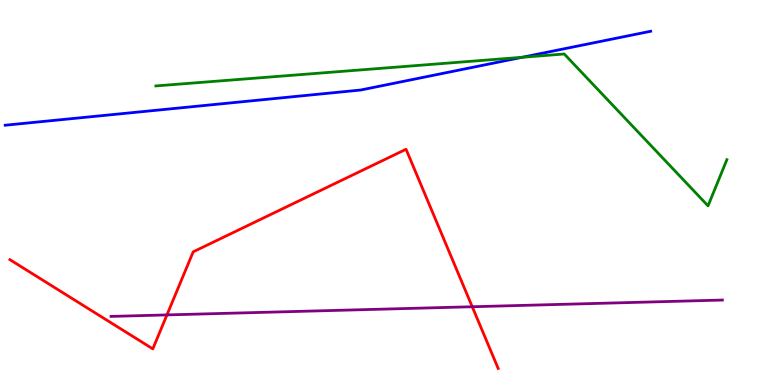[{'lines': ['blue', 'red'], 'intersections': []}, {'lines': ['green', 'red'], 'intersections': []}, {'lines': ['purple', 'red'], 'intersections': [{'x': 2.15, 'y': 1.82}, {'x': 6.09, 'y': 2.03}]}, {'lines': ['blue', 'green'], 'intersections': [{'x': 6.74, 'y': 8.51}]}, {'lines': ['blue', 'purple'], 'intersections': []}, {'lines': ['green', 'purple'], 'intersections': []}]